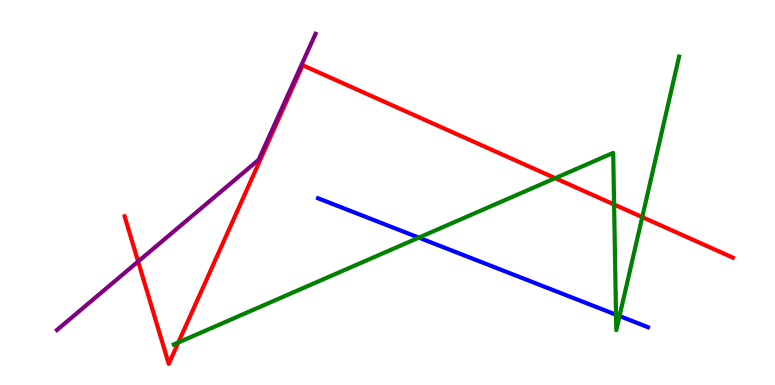[{'lines': ['blue', 'red'], 'intersections': []}, {'lines': ['green', 'red'], 'intersections': [{'x': 2.3, 'y': 1.1}, {'x': 7.16, 'y': 5.37}, {'x': 7.92, 'y': 4.69}, {'x': 8.29, 'y': 4.36}]}, {'lines': ['purple', 'red'], 'intersections': [{'x': 1.78, 'y': 3.21}]}, {'lines': ['blue', 'green'], 'intersections': [{'x': 5.4, 'y': 3.83}, {'x': 7.95, 'y': 1.83}, {'x': 7.99, 'y': 1.79}]}, {'lines': ['blue', 'purple'], 'intersections': []}, {'lines': ['green', 'purple'], 'intersections': []}]